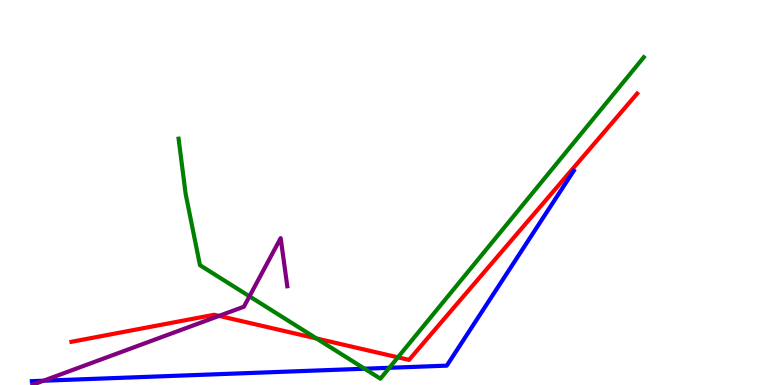[{'lines': ['blue', 'red'], 'intersections': []}, {'lines': ['green', 'red'], 'intersections': [{'x': 4.08, 'y': 1.21}, {'x': 5.13, 'y': 0.719}]}, {'lines': ['purple', 'red'], 'intersections': [{'x': 2.83, 'y': 1.8}]}, {'lines': ['blue', 'green'], 'intersections': [{'x': 4.7, 'y': 0.423}, {'x': 5.02, 'y': 0.447}]}, {'lines': ['blue', 'purple'], 'intersections': [{'x': 0.561, 'y': 0.111}]}, {'lines': ['green', 'purple'], 'intersections': [{'x': 3.22, 'y': 2.3}]}]